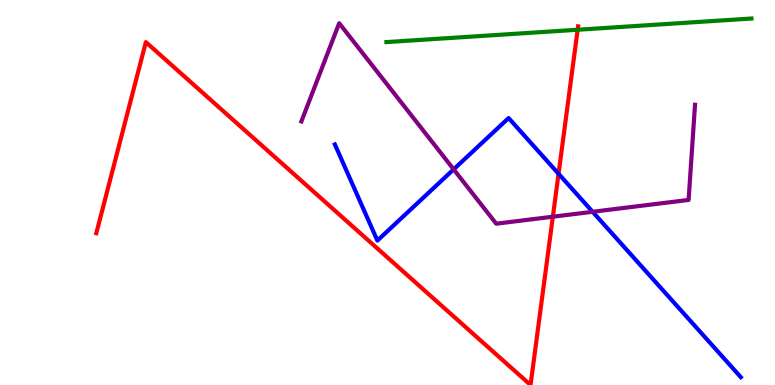[{'lines': ['blue', 'red'], 'intersections': [{'x': 7.21, 'y': 5.49}]}, {'lines': ['green', 'red'], 'intersections': [{'x': 7.45, 'y': 9.23}]}, {'lines': ['purple', 'red'], 'intersections': [{'x': 7.13, 'y': 4.37}]}, {'lines': ['blue', 'green'], 'intersections': []}, {'lines': ['blue', 'purple'], 'intersections': [{'x': 5.85, 'y': 5.6}, {'x': 7.65, 'y': 4.5}]}, {'lines': ['green', 'purple'], 'intersections': []}]